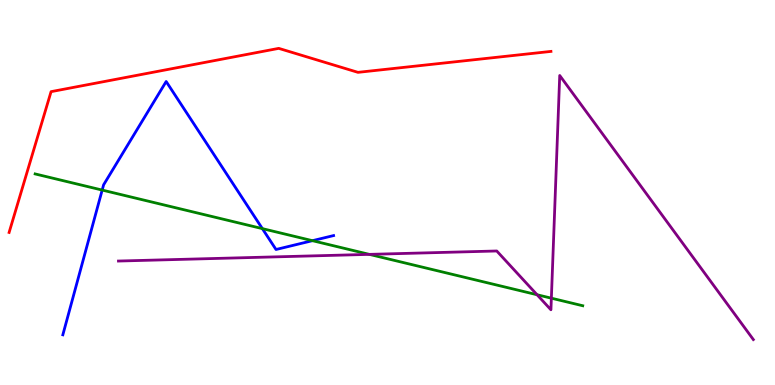[{'lines': ['blue', 'red'], 'intersections': []}, {'lines': ['green', 'red'], 'intersections': []}, {'lines': ['purple', 'red'], 'intersections': []}, {'lines': ['blue', 'green'], 'intersections': [{'x': 1.32, 'y': 5.06}, {'x': 3.39, 'y': 4.06}, {'x': 4.03, 'y': 3.75}]}, {'lines': ['blue', 'purple'], 'intersections': []}, {'lines': ['green', 'purple'], 'intersections': [{'x': 4.77, 'y': 3.39}, {'x': 6.93, 'y': 2.34}, {'x': 7.11, 'y': 2.25}]}]